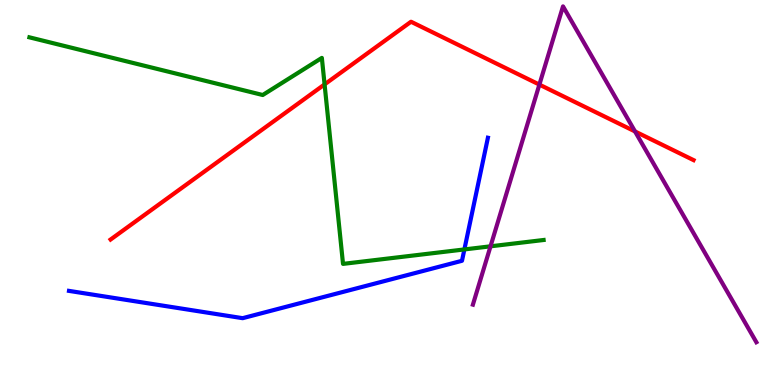[{'lines': ['blue', 'red'], 'intersections': []}, {'lines': ['green', 'red'], 'intersections': [{'x': 4.19, 'y': 7.81}]}, {'lines': ['purple', 'red'], 'intersections': [{'x': 6.96, 'y': 7.8}, {'x': 8.19, 'y': 6.59}]}, {'lines': ['blue', 'green'], 'intersections': [{'x': 5.99, 'y': 3.52}]}, {'lines': ['blue', 'purple'], 'intersections': []}, {'lines': ['green', 'purple'], 'intersections': [{'x': 6.33, 'y': 3.6}]}]